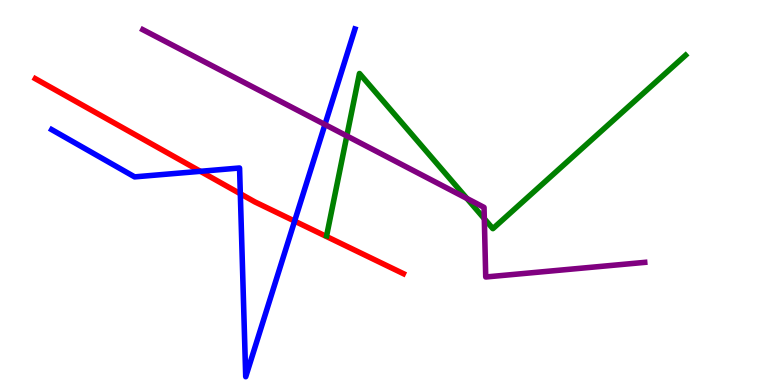[{'lines': ['blue', 'red'], 'intersections': [{'x': 2.59, 'y': 5.55}, {'x': 3.1, 'y': 4.97}, {'x': 3.8, 'y': 4.26}]}, {'lines': ['green', 'red'], 'intersections': []}, {'lines': ['purple', 'red'], 'intersections': []}, {'lines': ['blue', 'green'], 'intersections': []}, {'lines': ['blue', 'purple'], 'intersections': [{'x': 4.19, 'y': 6.77}]}, {'lines': ['green', 'purple'], 'intersections': [{'x': 4.48, 'y': 6.47}, {'x': 6.02, 'y': 4.85}, {'x': 6.25, 'y': 4.32}]}]